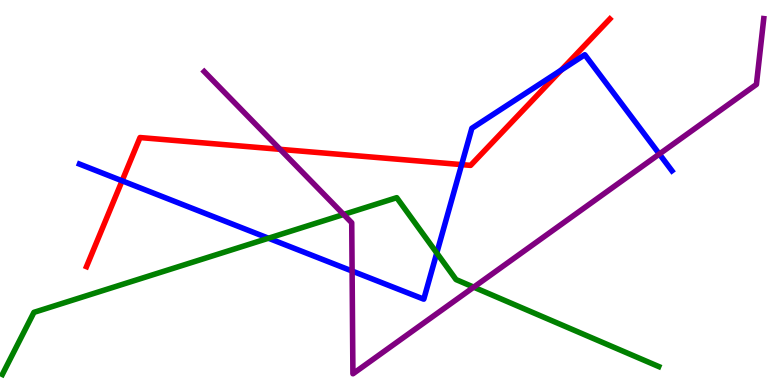[{'lines': ['blue', 'red'], 'intersections': [{'x': 1.58, 'y': 5.3}, {'x': 5.96, 'y': 5.72}, {'x': 7.24, 'y': 8.18}]}, {'lines': ['green', 'red'], 'intersections': []}, {'lines': ['purple', 'red'], 'intersections': [{'x': 3.61, 'y': 6.12}]}, {'lines': ['blue', 'green'], 'intersections': [{'x': 3.46, 'y': 3.81}, {'x': 5.64, 'y': 3.43}]}, {'lines': ['blue', 'purple'], 'intersections': [{'x': 4.54, 'y': 2.96}, {'x': 8.51, 'y': 6.0}]}, {'lines': ['green', 'purple'], 'intersections': [{'x': 4.43, 'y': 4.43}, {'x': 6.11, 'y': 2.54}]}]